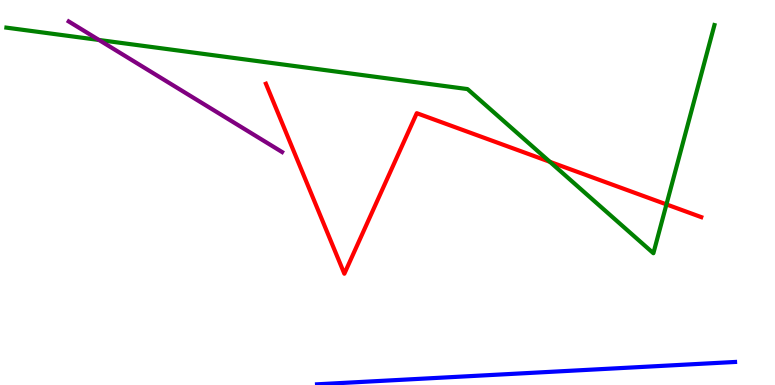[{'lines': ['blue', 'red'], 'intersections': []}, {'lines': ['green', 'red'], 'intersections': [{'x': 7.1, 'y': 5.8}, {'x': 8.6, 'y': 4.69}]}, {'lines': ['purple', 'red'], 'intersections': []}, {'lines': ['blue', 'green'], 'intersections': []}, {'lines': ['blue', 'purple'], 'intersections': []}, {'lines': ['green', 'purple'], 'intersections': [{'x': 1.28, 'y': 8.96}]}]